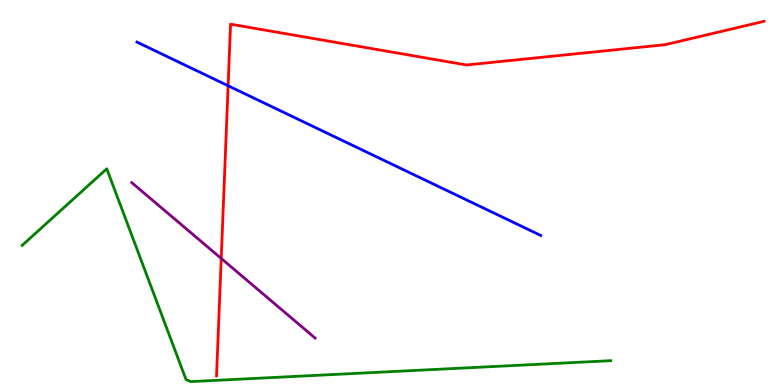[{'lines': ['blue', 'red'], 'intersections': [{'x': 2.94, 'y': 7.77}]}, {'lines': ['green', 'red'], 'intersections': []}, {'lines': ['purple', 'red'], 'intersections': [{'x': 2.85, 'y': 3.29}]}, {'lines': ['blue', 'green'], 'intersections': []}, {'lines': ['blue', 'purple'], 'intersections': []}, {'lines': ['green', 'purple'], 'intersections': []}]